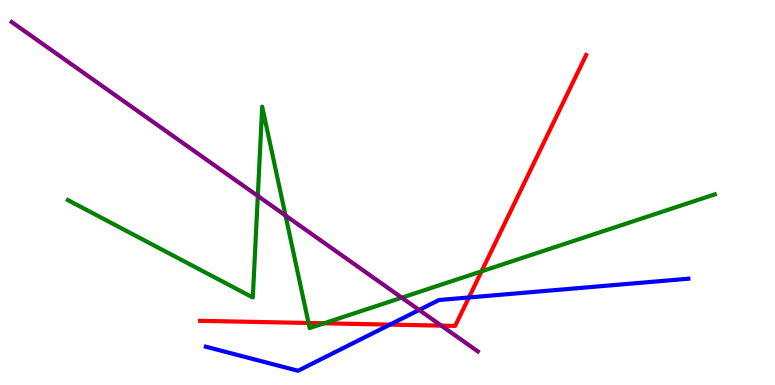[{'lines': ['blue', 'red'], 'intersections': [{'x': 5.03, 'y': 1.57}, {'x': 6.05, 'y': 2.27}]}, {'lines': ['green', 'red'], 'intersections': [{'x': 3.98, 'y': 1.61}, {'x': 4.18, 'y': 1.6}, {'x': 6.21, 'y': 2.95}]}, {'lines': ['purple', 'red'], 'intersections': [{'x': 5.69, 'y': 1.54}]}, {'lines': ['blue', 'green'], 'intersections': []}, {'lines': ['blue', 'purple'], 'intersections': [{'x': 5.41, 'y': 1.95}]}, {'lines': ['green', 'purple'], 'intersections': [{'x': 3.33, 'y': 4.91}, {'x': 3.68, 'y': 4.4}, {'x': 5.18, 'y': 2.27}]}]